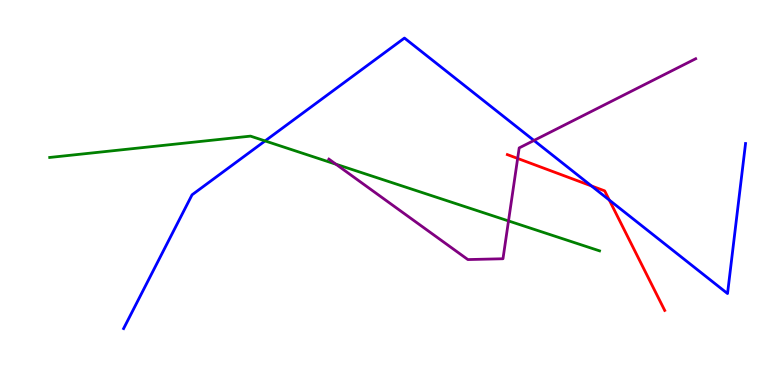[{'lines': ['blue', 'red'], 'intersections': [{'x': 7.63, 'y': 5.17}, {'x': 7.86, 'y': 4.8}]}, {'lines': ['green', 'red'], 'intersections': []}, {'lines': ['purple', 'red'], 'intersections': [{'x': 6.68, 'y': 5.88}]}, {'lines': ['blue', 'green'], 'intersections': [{'x': 3.42, 'y': 6.34}]}, {'lines': ['blue', 'purple'], 'intersections': [{'x': 6.89, 'y': 6.35}]}, {'lines': ['green', 'purple'], 'intersections': [{'x': 4.33, 'y': 5.73}, {'x': 6.56, 'y': 4.26}]}]